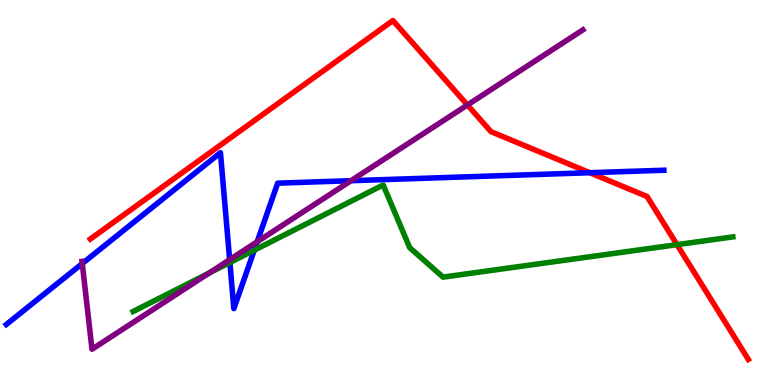[{'lines': ['blue', 'red'], 'intersections': [{'x': 7.61, 'y': 5.51}]}, {'lines': ['green', 'red'], 'intersections': [{'x': 8.74, 'y': 3.65}]}, {'lines': ['purple', 'red'], 'intersections': [{'x': 6.03, 'y': 7.27}]}, {'lines': ['blue', 'green'], 'intersections': [{'x': 2.97, 'y': 3.18}, {'x': 3.28, 'y': 3.5}]}, {'lines': ['blue', 'purple'], 'intersections': [{'x': 1.06, 'y': 3.15}, {'x': 2.96, 'y': 3.26}, {'x': 3.32, 'y': 3.72}, {'x': 4.53, 'y': 5.31}]}, {'lines': ['green', 'purple'], 'intersections': [{'x': 2.7, 'y': 2.91}]}]